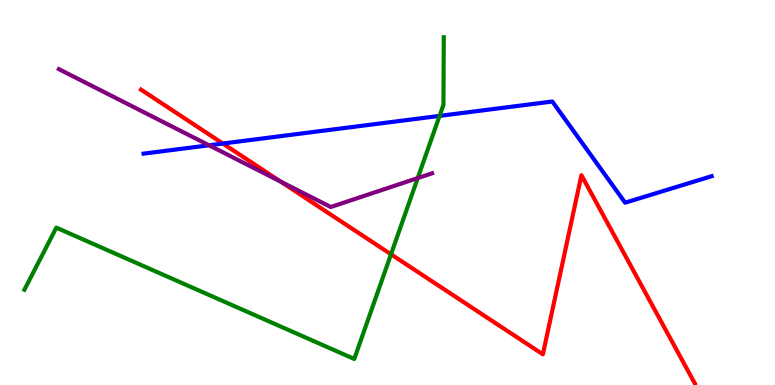[{'lines': ['blue', 'red'], 'intersections': [{'x': 2.88, 'y': 6.27}]}, {'lines': ['green', 'red'], 'intersections': [{'x': 5.05, 'y': 3.4}]}, {'lines': ['purple', 'red'], 'intersections': [{'x': 3.62, 'y': 5.29}]}, {'lines': ['blue', 'green'], 'intersections': [{'x': 5.67, 'y': 6.99}]}, {'lines': ['blue', 'purple'], 'intersections': [{'x': 2.7, 'y': 6.23}]}, {'lines': ['green', 'purple'], 'intersections': [{'x': 5.39, 'y': 5.37}]}]